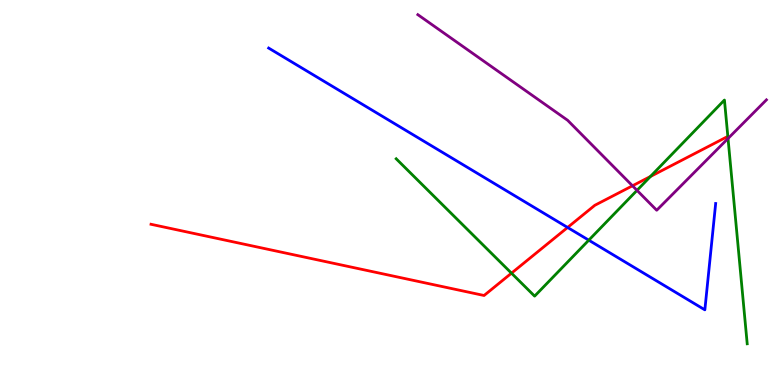[{'lines': ['blue', 'red'], 'intersections': [{'x': 7.32, 'y': 4.09}]}, {'lines': ['green', 'red'], 'intersections': [{'x': 6.6, 'y': 2.9}, {'x': 8.39, 'y': 5.42}]}, {'lines': ['purple', 'red'], 'intersections': [{'x': 8.16, 'y': 5.17}]}, {'lines': ['blue', 'green'], 'intersections': [{'x': 7.6, 'y': 3.76}]}, {'lines': ['blue', 'purple'], 'intersections': []}, {'lines': ['green', 'purple'], 'intersections': [{'x': 8.22, 'y': 5.06}, {'x': 9.39, 'y': 6.4}]}]